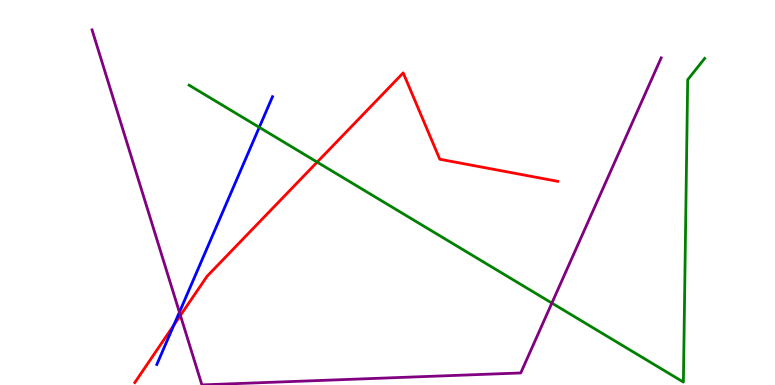[{'lines': ['blue', 'red'], 'intersections': [{'x': 2.24, 'y': 1.55}]}, {'lines': ['green', 'red'], 'intersections': [{'x': 4.09, 'y': 5.79}]}, {'lines': ['purple', 'red'], 'intersections': [{'x': 2.33, 'y': 1.81}]}, {'lines': ['blue', 'green'], 'intersections': [{'x': 3.35, 'y': 6.69}]}, {'lines': ['blue', 'purple'], 'intersections': [{'x': 2.31, 'y': 1.89}]}, {'lines': ['green', 'purple'], 'intersections': [{'x': 7.12, 'y': 2.13}]}]